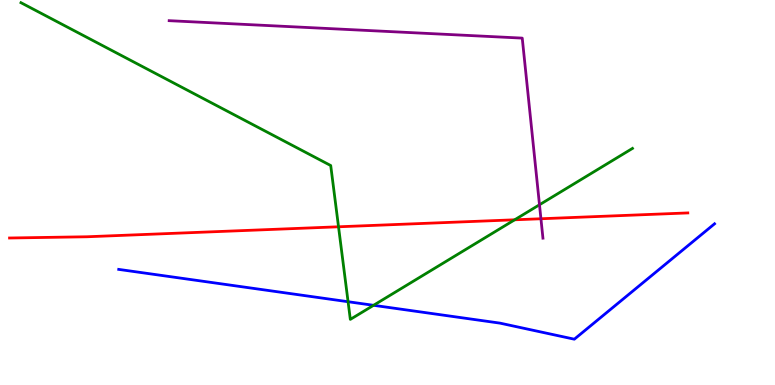[{'lines': ['blue', 'red'], 'intersections': []}, {'lines': ['green', 'red'], 'intersections': [{'x': 4.37, 'y': 4.11}, {'x': 6.64, 'y': 4.29}]}, {'lines': ['purple', 'red'], 'intersections': [{'x': 6.98, 'y': 4.32}]}, {'lines': ['blue', 'green'], 'intersections': [{'x': 4.49, 'y': 2.16}, {'x': 4.82, 'y': 2.07}]}, {'lines': ['blue', 'purple'], 'intersections': []}, {'lines': ['green', 'purple'], 'intersections': [{'x': 6.96, 'y': 4.68}]}]